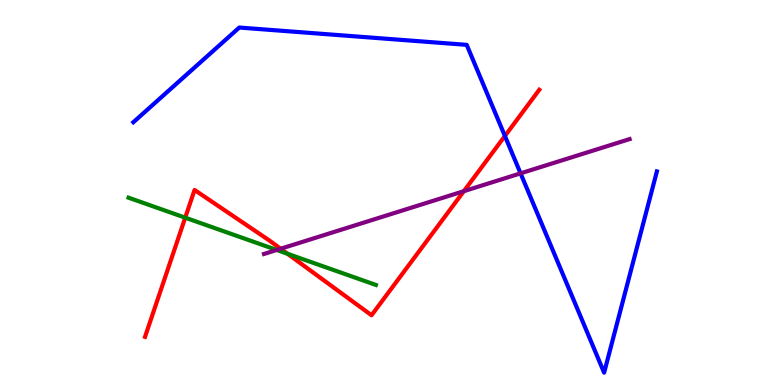[{'lines': ['blue', 'red'], 'intersections': [{'x': 6.51, 'y': 6.47}]}, {'lines': ['green', 'red'], 'intersections': [{'x': 2.39, 'y': 4.35}, {'x': 3.71, 'y': 3.41}]}, {'lines': ['purple', 'red'], 'intersections': [{'x': 3.62, 'y': 3.54}, {'x': 5.99, 'y': 5.03}]}, {'lines': ['blue', 'green'], 'intersections': []}, {'lines': ['blue', 'purple'], 'intersections': [{'x': 6.72, 'y': 5.5}]}, {'lines': ['green', 'purple'], 'intersections': [{'x': 3.57, 'y': 3.51}]}]